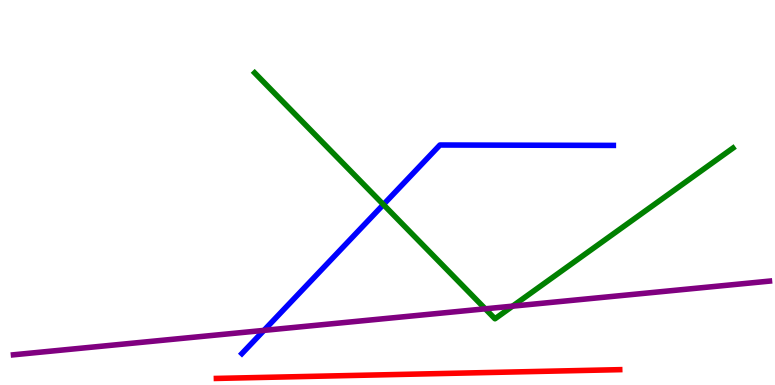[{'lines': ['blue', 'red'], 'intersections': []}, {'lines': ['green', 'red'], 'intersections': []}, {'lines': ['purple', 'red'], 'intersections': []}, {'lines': ['blue', 'green'], 'intersections': [{'x': 4.95, 'y': 4.69}]}, {'lines': ['blue', 'purple'], 'intersections': [{'x': 3.41, 'y': 1.42}]}, {'lines': ['green', 'purple'], 'intersections': [{'x': 6.26, 'y': 1.98}, {'x': 6.61, 'y': 2.05}]}]